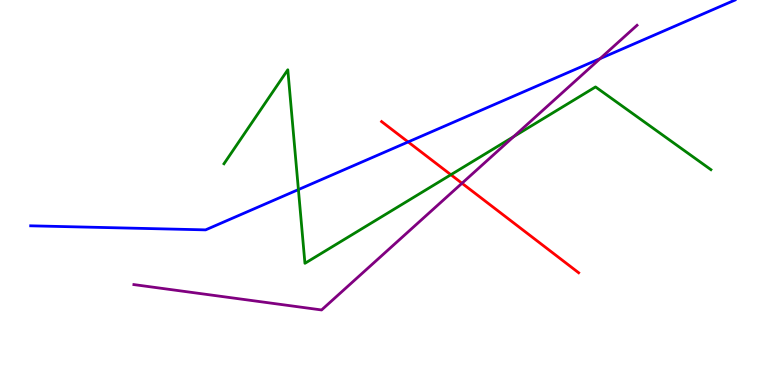[{'lines': ['blue', 'red'], 'intersections': [{'x': 5.27, 'y': 6.31}]}, {'lines': ['green', 'red'], 'intersections': [{'x': 5.82, 'y': 5.46}]}, {'lines': ['purple', 'red'], 'intersections': [{'x': 5.96, 'y': 5.24}]}, {'lines': ['blue', 'green'], 'intersections': [{'x': 3.85, 'y': 5.08}]}, {'lines': ['blue', 'purple'], 'intersections': [{'x': 7.74, 'y': 8.48}]}, {'lines': ['green', 'purple'], 'intersections': [{'x': 6.63, 'y': 6.45}]}]